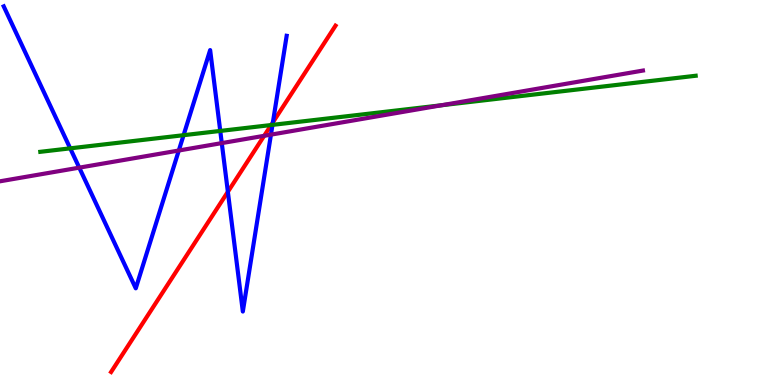[{'lines': ['blue', 'red'], 'intersections': [{'x': 2.94, 'y': 5.02}, {'x': 3.52, 'y': 6.82}]}, {'lines': ['green', 'red'], 'intersections': [{'x': 3.5, 'y': 6.75}]}, {'lines': ['purple', 'red'], 'intersections': [{'x': 3.41, 'y': 6.47}]}, {'lines': ['blue', 'green'], 'intersections': [{'x': 0.906, 'y': 6.15}, {'x': 2.37, 'y': 6.49}, {'x': 2.84, 'y': 6.6}, {'x': 3.52, 'y': 6.76}]}, {'lines': ['blue', 'purple'], 'intersections': [{'x': 1.02, 'y': 5.65}, {'x': 2.31, 'y': 6.09}, {'x': 2.86, 'y': 6.28}, {'x': 3.5, 'y': 6.5}]}, {'lines': ['green', 'purple'], 'intersections': [{'x': 5.7, 'y': 7.27}]}]